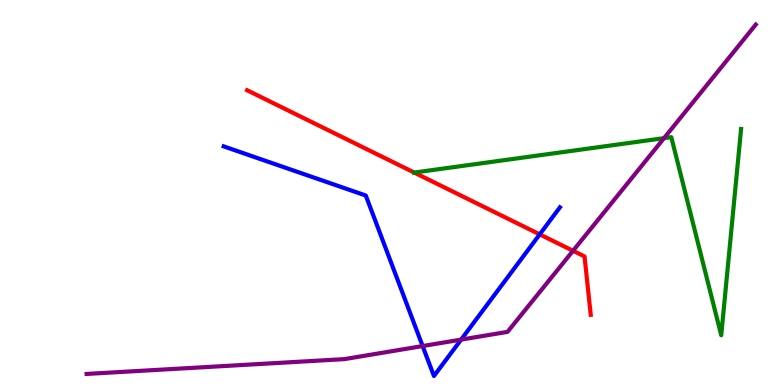[{'lines': ['blue', 'red'], 'intersections': [{'x': 6.96, 'y': 3.91}]}, {'lines': ['green', 'red'], 'intersections': [{'x': 5.34, 'y': 5.52}]}, {'lines': ['purple', 'red'], 'intersections': [{'x': 7.39, 'y': 3.49}]}, {'lines': ['blue', 'green'], 'intersections': []}, {'lines': ['blue', 'purple'], 'intersections': [{'x': 5.45, 'y': 1.01}, {'x': 5.95, 'y': 1.18}]}, {'lines': ['green', 'purple'], 'intersections': [{'x': 8.57, 'y': 6.41}]}]